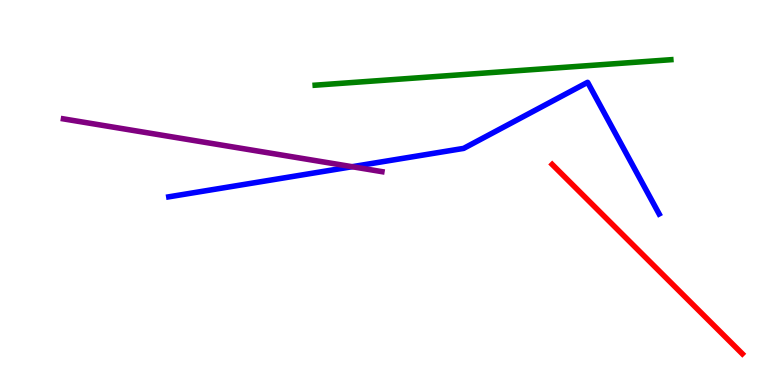[{'lines': ['blue', 'red'], 'intersections': []}, {'lines': ['green', 'red'], 'intersections': []}, {'lines': ['purple', 'red'], 'intersections': []}, {'lines': ['blue', 'green'], 'intersections': []}, {'lines': ['blue', 'purple'], 'intersections': [{'x': 4.54, 'y': 5.67}]}, {'lines': ['green', 'purple'], 'intersections': []}]